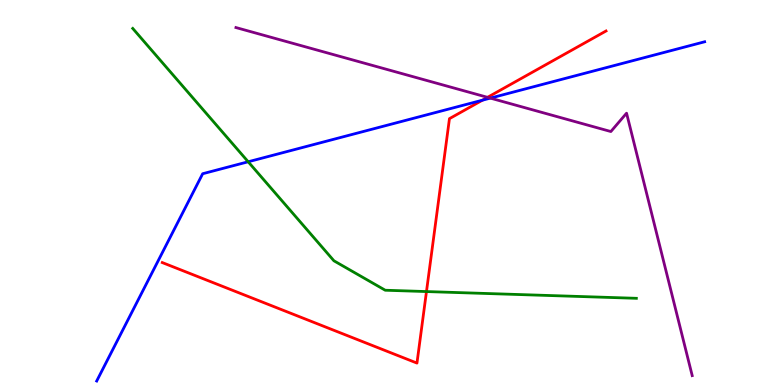[{'lines': ['blue', 'red'], 'intersections': [{'x': 6.22, 'y': 7.4}]}, {'lines': ['green', 'red'], 'intersections': [{'x': 5.5, 'y': 2.43}]}, {'lines': ['purple', 'red'], 'intersections': [{'x': 6.29, 'y': 7.47}]}, {'lines': ['blue', 'green'], 'intersections': [{'x': 3.2, 'y': 5.8}]}, {'lines': ['blue', 'purple'], 'intersections': [{'x': 6.33, 'y': 7.45}]}, {'lines': ['green', 'purple'], 'intersections': []}]